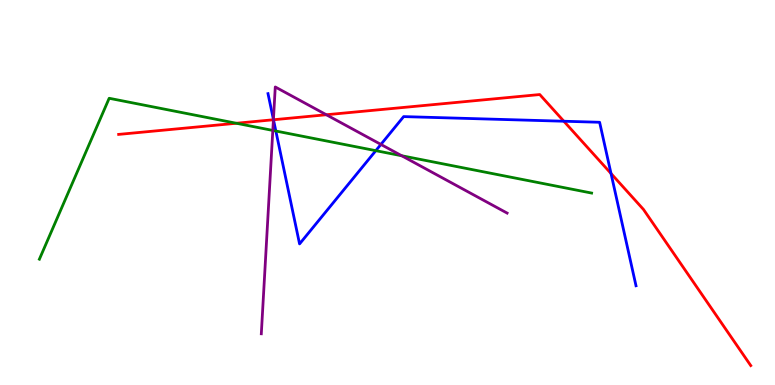[{'lines': ['blue', 'red'], 'intersections': [{'x': 3.53, 'y': 6.89}, {'x': 7.28, 'y': 6.85}, {'x': 7.88, 'y': 5.49}]}, {'lines': ['green', 'red'], 'intersections': [{'x': 3.05, 'y': 6.8}]}, {'lines': ['purple', 'red'], 'intersections': [{'x': 3.53, 'y': 6.89}, {'x': 4.21, 'y': 7.02}]}, {'lines': ['blue', 'green'], 'intersections': [{'x': 3.56, 'y': 6.6}, {'x': 4.85, 'y': 6.09}]}, {'lines': ['blue', 'purple'], 'intersections': [{'x': 3.53, 'y': 6.9}, {'x': 4.91, 'y': 6.25}]}, {'lines': ['green', 'purple'], 'intersections': [{'x': 3.52, 'y': 6.61}, {'x': 5.18, 'y': 5.95}]}]